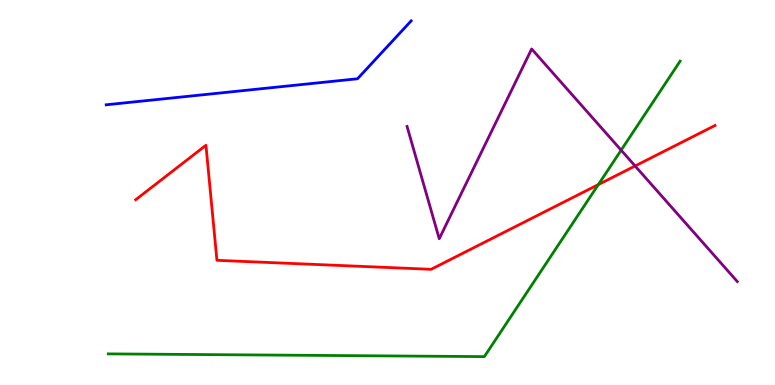[{'lines': ['blue', 'red'], 'intersections': []}, {'lines': ['green', 'red'], 'intersections': [{'x': 7.72, 'y': 5.21}]}, {'lines': ['purple', 'red'], 'intersections': [{'x': 8.19, 'y': 5.69}]}, {'lines': ['blue', 'green'], 'intersections': []}, {'lines': ['blue', 'purple'], 'intersections': []}, {'lines': ['green', 'purple'], 'intersections': [{'x': 8.01, 'y': 6.1}]}]